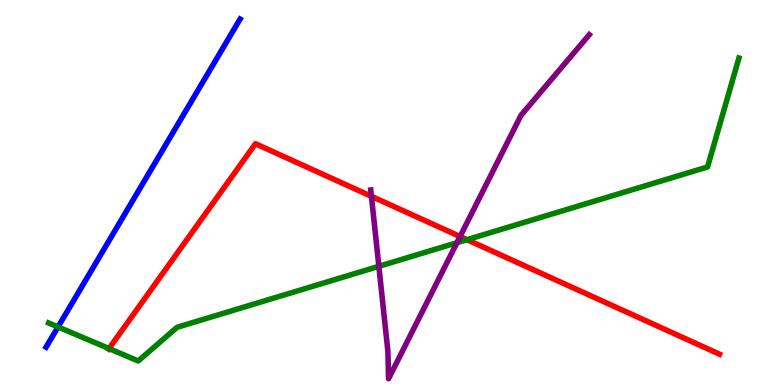[{'lines': ['blue', 'red'], 'intersections': []}, {'lines': ['green', 'red'], 'intersections': [{'x': 1.41, 'y': 0.946}, {'x': 6.03, 'y': 3.77}]}, {'lines': ['purple', 'red'], 'intersections': [{'x': 4.79, 'y': 4.9}, {'x': 5.94, 'y': 3.86}]}, {'lines': ['blue', 'green'], 'intersections': [{'x': 0.749, 'y': 1.51}]}, {'lines': ['blue', 'purple'], 'intersections': []}, {'lines': ['green', 'purple'], 'intersections': [{'x': 4.89, 'y': 3.08}, {'x': 5.9, 'y': 3.7}]}]